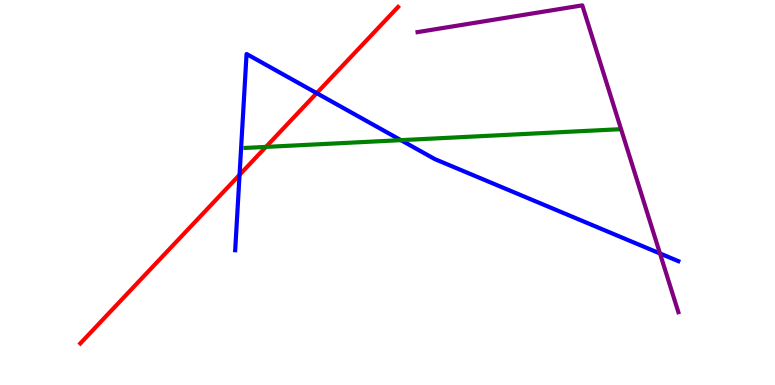[{'lines': ['blue', 'red'], 'intersections': [{'x': 3.09, 'y': 5.46}, {'x': 4.09, 'y': 7.58}]}, {'lines': ['green', 'red'], 'intersections': [{'x': 3.43, 'y': 6.18}]}, {'lines': ['purple', 'red'], 'intersections': []}, {'lines': ['blue', 'green'], 'intersections': [{'x': 5.17, 'y': 6.36}]}, {'lines': ['blue', 'purple'], 'intersections': [{'x': 8.52, 'y': 3.42}]}, {'lines': ['green', 'purple'], 'intersections': []}]